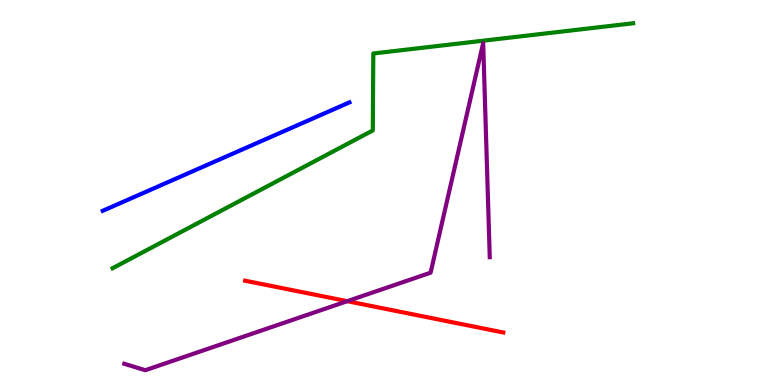[{'lines': ['blue', 'red'], 'intersections': []}, {'lines': ['green', 'red'], 'intersections': []}, {'lines': ['purple', 'red'], 'intersections': [{'x': 4.48, 'y': 2.18}]}, {'lines': ['blue', 'green'], 'intersections': []}, {'lines': ['blue', 'purple'], 'intersections': []}, {'lines': ['green', 'purple'], 'intersections': []}]